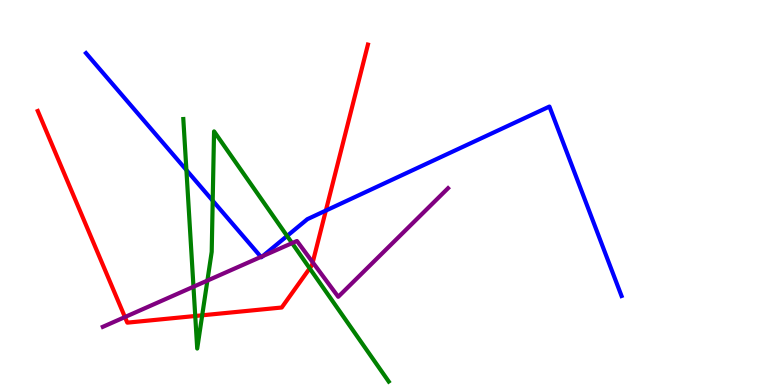[{'lines': ['blue', 'red'], 'intersections': [{'x': 4.2, 'y': 4.53}]}, {'lines': ['green', 'red'], 'intersections': [{'x': 2.52, 'y': 1.79}, {'x': 2.61, 'y': 1.81}, {'x': 4.0, 'y': 3.03}]}, {'lines': ['purple', 'red'], 'intersections': [{'x': 1.61, 'y': 1.76}, {'x': 4.04, 'y': 3.19}]}, {'lines': ['blue', 'green'], 'intersections': [{'x': 2.41, 'y': 5.58}, {'x': 2.74, 'y': 4.79}, {'x': 3.7, 'y': 3.87}]}, {'lines': ['blue', 'purple'], 'intersections': [{'x': 3.37, 'y': 3.33}, {'x': 3.39, 'y': 3.35}]}, {'lines': ['green', 'purple'], 'intersections': [{'x': 2.5, 'y': 2.55}, {'x': 2.68, 'y': 2.71}, {'x': 3.77, 'y': 3.69}]}]